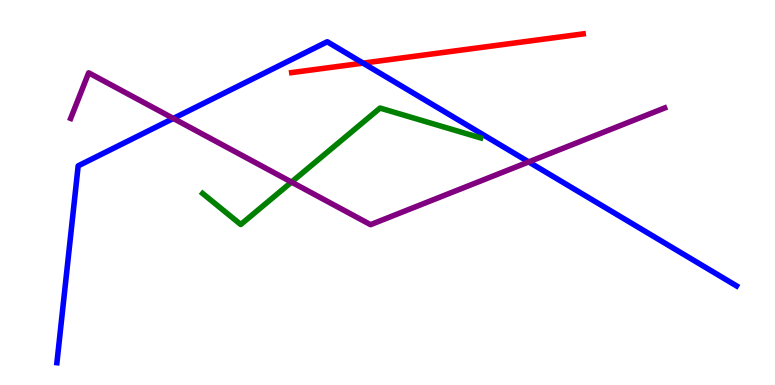[{'lines': ['blue', 'red'], 'intersections': [{'x': 4.68, 'y': 8.36}]}, {'lines': ['green', 'red'], 'intersections': []}, {'lines': ['purple', 'red'], 'intersections': []}, {'lines': ['blue', 'green'], 'intersections': []}, {'lines': ['blue', 'purple'], 'intersections': [{'x': 2.24, 'y': 6.92}, {'x': 6.82, 'y': 5.79}]}, {'lines': ['green', 'purple'], 'intersections': [{'x': 3.76, 'y': 5.27}]}]